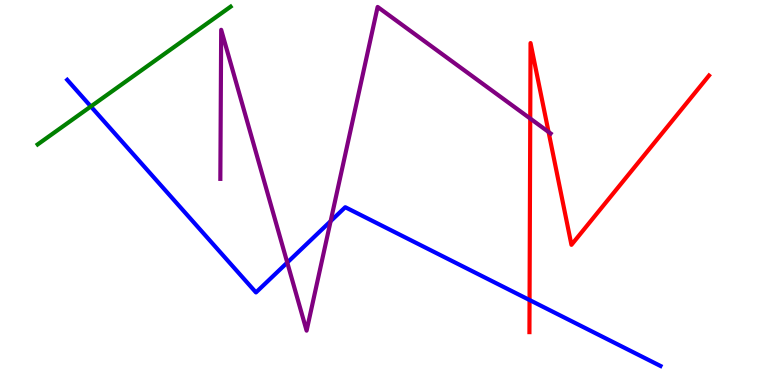[{'lines': ['blue', 'red'], 'intersections': [{'x': 6.83, 'y': 2.21}]}, {'lines': ['green', 'red'], 'intersections': []}, {'lines': ['purple', 'red'], 'intersections': [{'x': 6.84, 'y': 6.92}, {'x': 7.08, 'y': 6.57}]}, {'lines': ['blue', 'green'], 'intersections': [{'x': 1.17, 'y': 7.23}]}, {'lines': ['blue', 'purple'], 'intersections': [{'x': 3.71, 'y': 3.18}, {'x': 4.27, 'y': 4.25}]}, {'lines': ['green', 'purple'], 'intersections': []}]